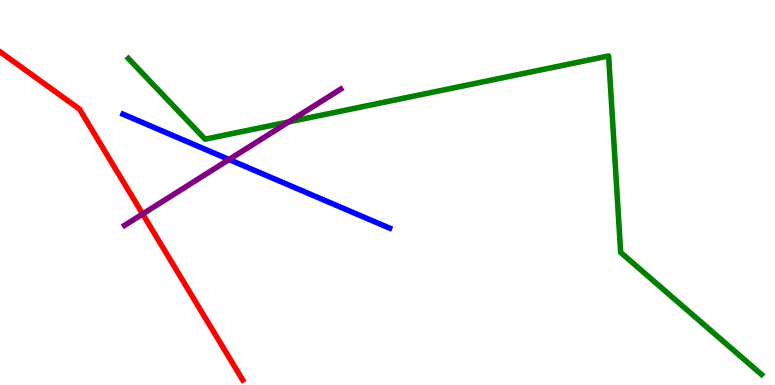[{'lines': ['blue', 'red'], 'intersections': []}, {'lines': ['green', 'red'], 'intersections': []}, {'lines': ['purple', 'red'], 'intersections': [{'x': 1.84, 'y': 4.44}]}, {'lines': ['blue', 'green'], 'intersections': []}, {'lines': ['blue', 'purple'], 'intersections': [{'x': 2.96, 'y': 5.86}]}, {'lines': ['green', 'purple'], 'intersections': [{'x': 3.72, 'y': 6.83}]}]